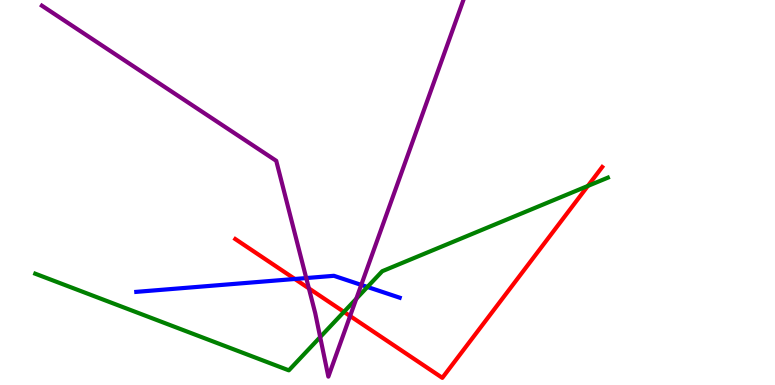[{'lines': ['blue', 'red'], 'intersections': [{'x': 3.8, 'y': 2.75}]}, {'lines': ['green', 'red'], 'intersections': [{'x': 4.44, 'y': 1.9}, {'x': 7.59, 'y': 5.17}]}, {'lines': ['purple', 'red'], 'intersections': [{'x': 3.99, 'y': 2.51}, {'x': 4.52, 'y': 1.79}]}, {'lines': ['blue', 'green'], 'intersections': [{'x': 4.74, 'y': 2.55}]}, {'lines': ['blue', 'purple'], 'intersections': [{'x': 3.95, 'y': 2.78}, {'x': 4.66, 'y': 2.6}]}, {'lines': ['green', 'purple'], 'intersections': [{'x': 4.13, 'y': 1.24}, {'x': 4.6, 'y': 2.24}]}]